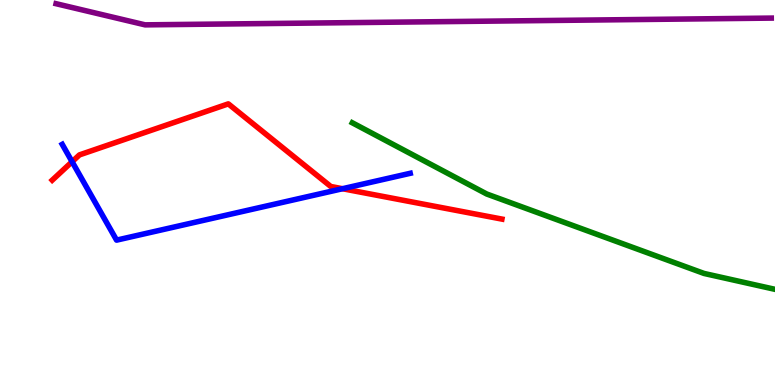[{'lines': ['blue', 'red'], 'intersections': [{'x': 0.93, 'y': 5.8}, {'x': 4.42, 'y': 5.1}]}, {'lines': ['green', 'red'], 'intersections': []}, {'lines': ['purple', 'red'], 'intersections': []}, {'lines': ['blue', 'green'], 'intersections': []}, {'lines': ['blue', 'purple'], 'intersections': []}, {'lines': ['green', 'purple'], 'intersections': []}]